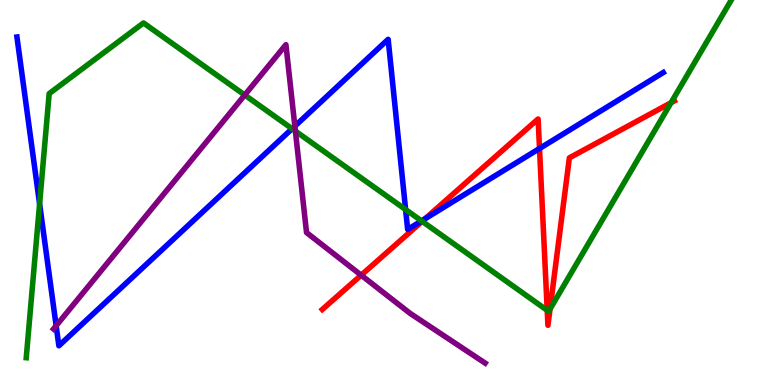[{'lines': ['blue', 'red'], 'intersections': [{'x': 5.49, 'y': 4.32}, {'x': 6.96, 'y': 6.14}]}, {'lines': ['green', 'red'], 'intersections': [{'x': 5.45, 'y': 4.25}, {'x': 7.06, 'y': 1.94}, {'x': 7.1, 'y': 1.97}, {'x': 8.66, 'y': 7.33}]}, {'lines': ['purple', 'red'], 'intersections': [{'x': 4.66, 'y': 2.85}]}, {'lines': ['blue', 'green'], 'intersections': [{'x': 0.511, 'y': 4.7}, {'x': 3.77, 'y': 6.66}, {'x': 5.23, 'y': 4.56}, {'x': 5.44, 'y': 4.26}]}, {'lines': ['blue', 'purple'], 'intersections': [{'x': 0.724, 'y': 1.54}, {'x': 3.8, 'y': 6.72}]}, {'lines': ['green', 'purple'], 'intersections': [{'x': 3.16, 'y': 7.53}, {'x': 3.81, 'y': 6.59}]}]